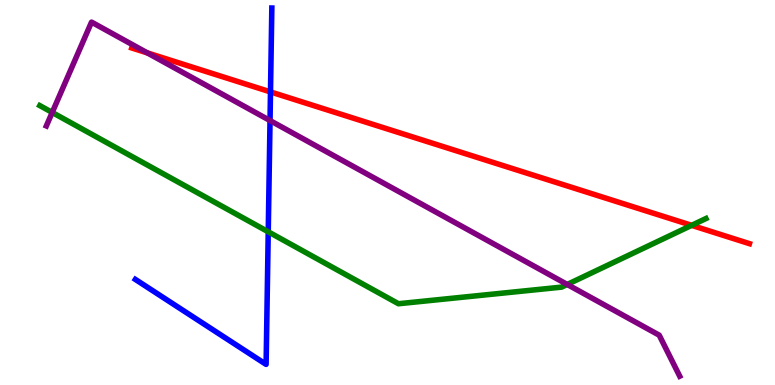[{'lines': ['blue', 'red'], 'intersections': [{'x': 3.49, 'y': 7.61}]}, {'lines': ['green', 'red'], 'intersections': [{'x': 8.92, 'y': 4.15}]}, {'lines': ['purple', 'red'], 'intersections': [{'x': 1.9, 'y': 8.63}]}, {'lines': ['blue', 'green'], 'intersections': [{'x': 3.46, 'y': 3.98}]}, {'lines': ['blue', 'purple'], 'intersections': [{'x': 3.48, 'y': 6.87}]}, {'lines': ['green', 'purple'], 'intersections': [{'x': 0.674, 'y': 7.08}, {'x': 7.32, 'y': 2.61}]}]